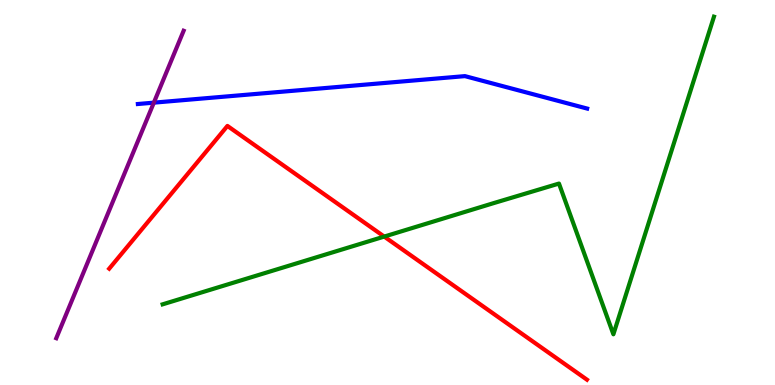[{'lines': ['blue', 'red'], 'intersections': []}, {'lines': ['green', 'red'], 'intersections': [{'x': 4.96, 'y': 3.85}]}, {'lines': ['purple', 'red'], 'intersections': []}, {'lines': ['blue', 'green'], 'intersections': []}, {'lines': ['blue', 'purple'], 'intersections': [{'x': 1.99, 'y': 7.33}]}, {'lines': ['green', 'purple'], 'intersections': []}]